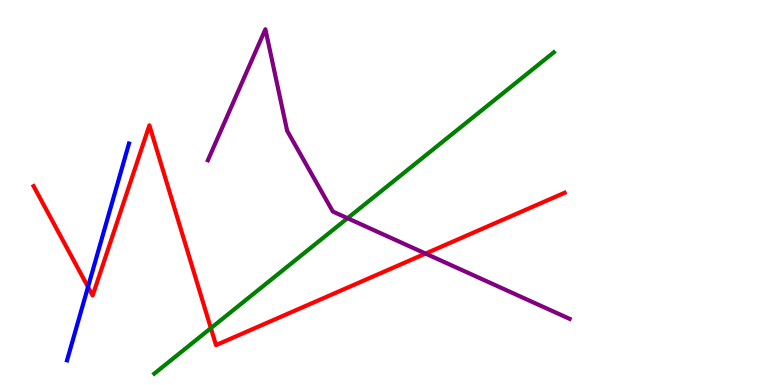[{'lines': ['blue', 'red'], 'intersections': [{'x': 1.14, 'y': 2.55}]}, {'lines': ['green', 'red'], 'intersections': [{'x': 2.72, 'y': 1.48}]}, {'lines': ['purple', 'red'], 'intersections': [{'x': 5.49, 'y': 3.41}]}, {'lines': ['blue', 'green'], 'intersections': []}, {'lines': ['blue', 'purple'], 'intersections': []}, {'lines': ['green', 'purple'], 'intersections': [{'x': 4.48, 'y': 4.33}]}]